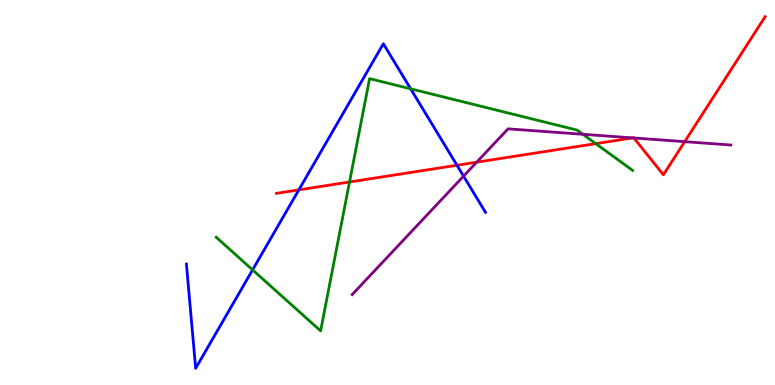[{'lines': ['blue', 'red'], 'intersections': [{'x': 3.86, 'y': 5.07}, {'x': 5.9, 'y': 5.71}]}, {'lines': ['green', 'red'], 'intersections': [{'x': 4.51, 'y': 5.27}, {'x': 7.69, 'y': 6.27}]}, {'lines': ['purple', 'red'], 'intersections': [{'x': 6.15, 'y': 5.79}, {'x': 8.16, 'y': 6.42}, {'x': 8.18, 'y': 6.42}, {'x': 8.83, 'y': 6.32}]}, {'lines': ['blue', 'green'], 'intersections': [{'x': 3.26, 'y': 2.99}, {'x': 5.3, 'y': 7.69}]}, {'lines': ['blue', 'purple'], 'intersections': [{'x': 5.98, 'y': 5.42}]}, {'lines': ['green', 'purple'], 'intersections': [{'x': 7.52, 'y': 6.51}]}]